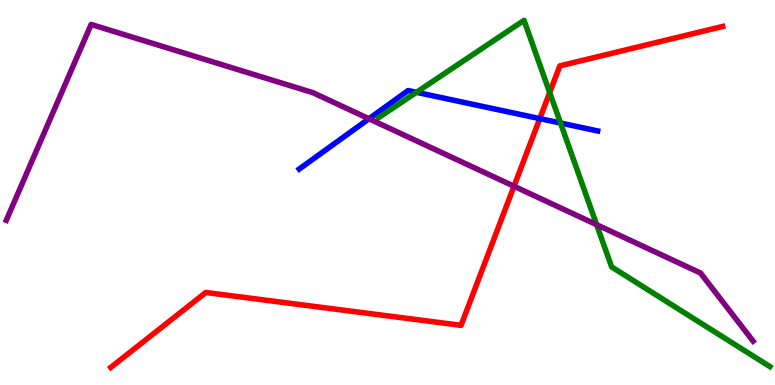[{'lines': ['blue', 'red'], 'intersections': [{'x': 6.96, 'y': 6.92}]}, {'lines': ['green', 'red'], 'intersections': [{'x': 7.09, 'y': 7.6}]}, {'lines': ['purple', 'red'], 'intersections': [{'x': 6.63, 'y': 5.16}]}, {'lines': ['blue', 'green'], 'intersections': [{'x': 5.37, 'y': 7.6}, {'x': 7.23, 'y': 6.8}]}, {'lines': ['blue', 'purple'], 'intersections': [{'x': 4.76, 'y': 6.92}]}, {'lines': ['green', 'purple'], 'intersections': [{'x': 7.7, 'y': 4.16}]}]